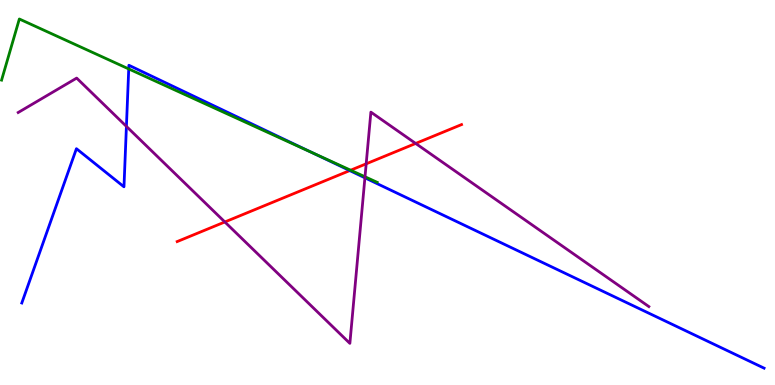[{'lines': ['blue', 'red'], 'intersections': [{'x': 4.51, 'y': 5.57}]}, {'lines': ['green', 'red'], 'intersections': [{'x': 4.52, 'y': 5.58}]}, {'lines': ['purple', 'red'], 'intersections': [{'x': 2.9, 'y': 4.23}, {'x': 4.72, 'y': 5.75}, {'x': 5.36, 'y': 6.27}]}, {'lines': ['blue', 'green'], 'intersections': [{'x': 1.66, 'y': 8.21}, {'x': 4.03, 'y': 6.03}]}, {'lines': ['blue', 'purple'], 'intersections': [{'x': 1.63, 'y': 6.72}, {'x': 4.71, 'y': 5.38}]}, {'lines': ['green', 'purple'], 'intersections': [{'x': 4.71, 'y': 5.41}]}]